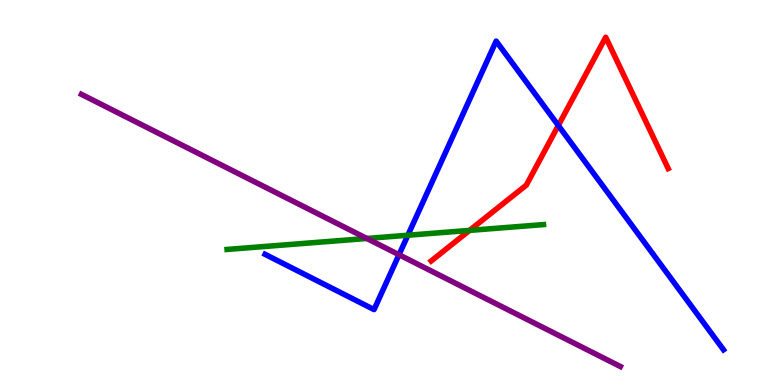[{'lines': ['blue', 'red'], 'intersections': [{'x': 7.2, 'y': 6.74}]}, {'lines': ['green', 'red'], 'intersections': [{'x': 6.06, 'y': 4.02}]}, {'lines': ['purple', 'red'], 'intersections': []}, {'lines': ['blue', 'green'], 'intersections': [{'x': 5.26, 'y': 3.89}]}, {'lines': ['blue', 'purple'], 'intersections': [{'x': 5.15, 'y': 3.38}]}, {'lines': ['green', 'purple'], 'intersections': [{'x': 4.73, 'y': 3.81}]}]